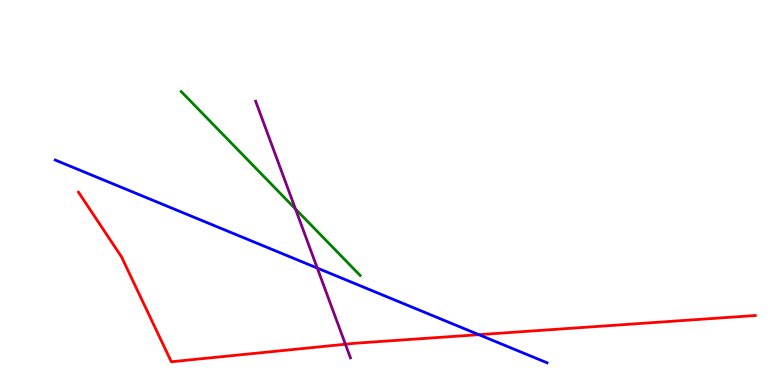[{'lines': ['blue', 'red'], 'intersections': [{'x': 6.18, 'y': 1.31}]}, {'lines': ['green', 'red'], 'intersections': []}, {'lines': ['purple', 'red'], 'intersections': [{'x': 4.46, 'y': 1.06}]}, {'lines': ['blue', 'green'], 'intersections': []}, {'lines': ['blue', 'purple'], 'intersections': [{'x': 4.09, 'y': 3.04}]}, {'lines': ['green', 'purple'], 'intersections': [{'x': 3.81, 'y': 4.57}]}]